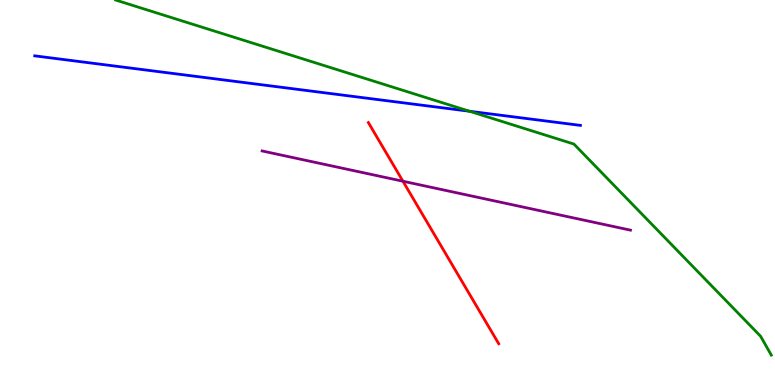[{'lines': ['blue', 'red'], 'intersections': []}, {'lines': ['green', 'red'], 'intersections': []}, {'lines': ['purple', 'red'], 'intersections': [{'x': 5.2, 'y': 5.29}]}, {'lines': ['blue', 'green'], 'intersections': [{'x': 6.06, 'y': 7.11}]}, {'lines': ['blue', 'purple'], 'intersections': []}, {'lines': ['green', 'purple'], 'intersections': []}]